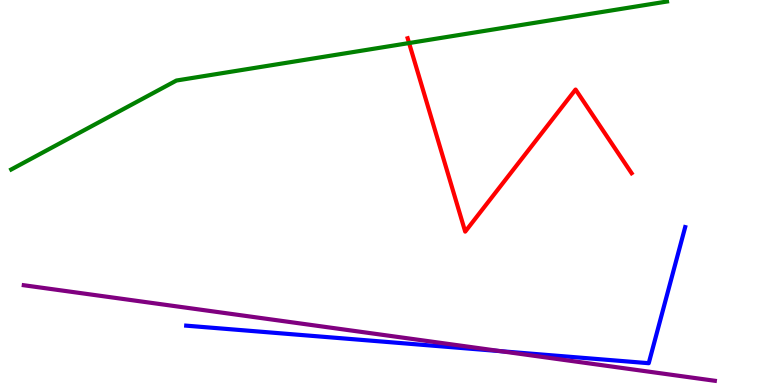[{'lines': ['blue', 'red'], 'intersections': []}, {'lines': ['green', 'red'], 'intersections': [{'x': 5.28, 'y': 8.88}]}, {'lines': ['purple', 'red'], 'intersections': []}, {'lines': ['blue', 'green'], 'intersections': []}, {'lines': ['blue', 'purple'], 'intersections': [{'x': 6.46, 'y': 0.878}]}, {'lines': ['green', 'purple'], 'intersections': []}]